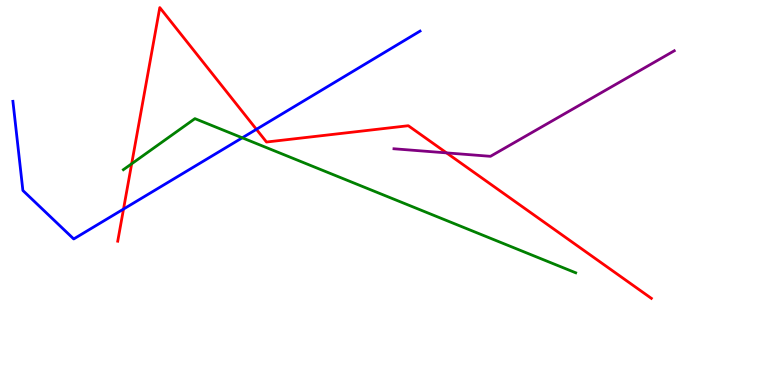[{'lines': ['blue', 'red'], 'intersections': [{'x': 1.59, 'y': 4.57}, {'x': 3.31, 'y': 6.64}]}, {'lines': ['green', 'red'], 'intersections': [{'x': 1.7, 'y': 5.75}]}, {'lines': ['purple', 'red'], 'intersections': [{'x': 5.76, 'y': 6.03}]}, {'lines': ['blue', 'green'], 'intersections': [{'x': 3.13, 'y': 6.42}]}, {'lines': ['blue', 'purple'], 'intersections': []}, {'lines': ['green', 'purple'], 'intersections': []}]